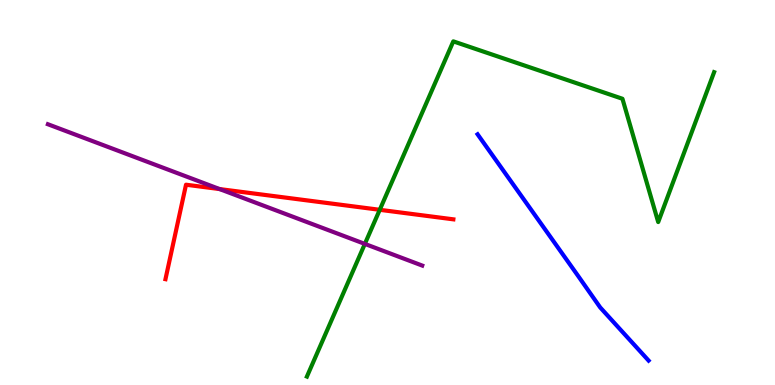[{'lines': ['blue', 'red'], 'intersections': []}, {'lines': ['green', 'red'], 'intersections': [{'x': 4.9, 'y': 4.55}]}, {'lines': ['purple', 'red'], 'intersections': [{'x': 2.83, 'y': 5.09}]}, {'lines': ['blue', 'green'], 'intersections': []}, {'lines': ['blue', 'purple'], 'intersections': []}, {'lines': ['green', 'purple'], 'intersections': [{'x': 4.71, 'y': 3.66}]}]